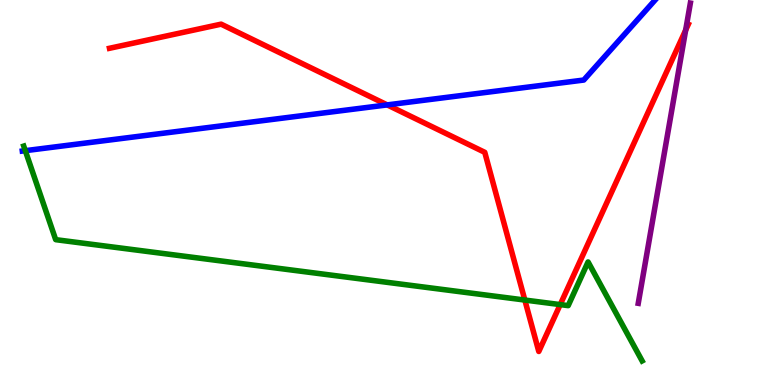[{'lines': ['blue', 'red'], 'intersections': [{'x': 5.0, 'y': 7.28}]}, {'lines': ['green', 'red'], 'intersections': [{'x': 6.77, 'y': 2.21}, {'x': 7.23, 'y': 2.09}]}, {'lines': ['purple', 'red'], 'intersections': [{'x': 8.85, 'y': 9.22}]}, {'lines': ['blue', 'green'], 'intersections': [{'x': 0.327, 'y': 6.09}]}, {'lines': ['blue', 'purple'], 'intersections': []}, {'lines': ['green', 'purple'], 'intersections': []}]